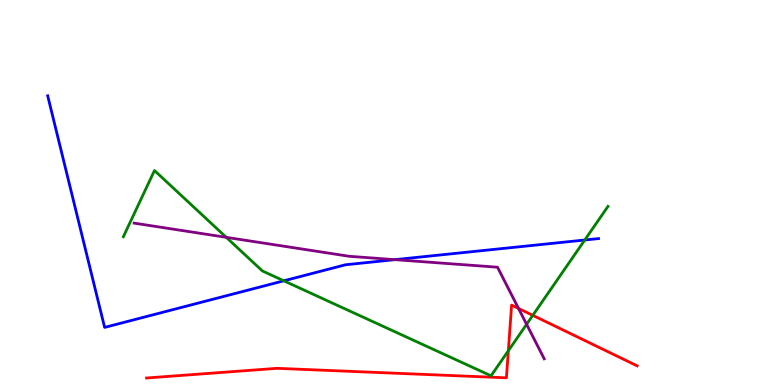[{'lines': ['blue', 'red'], 'intersections': []}, {'lines': ['green', 'red'], 'intersections': [{'x': 6.56, 'y': 0.889}, {'x': 6.87, 'y': 1.81}]}, {'lines': ['purple', 'red'], 'intersections': [{'x': 6.69, 'y': 1.99}]}, {'lines': ['blue', 'green'], 'intersections': [{'x': 3.66, 'y': 2.71}, {'x': 7.55, 'y': 3.77}]}, {'lines': ['blue', 'purple'], 'intersections': [{'x': 5.1, 'y': 3.26}]}, {'lines': ['green', 'purple'], 'intersections': [{'x': 2.92, 'y': 3.84}, {'x': 6.79, 'y': 1.58}]}]